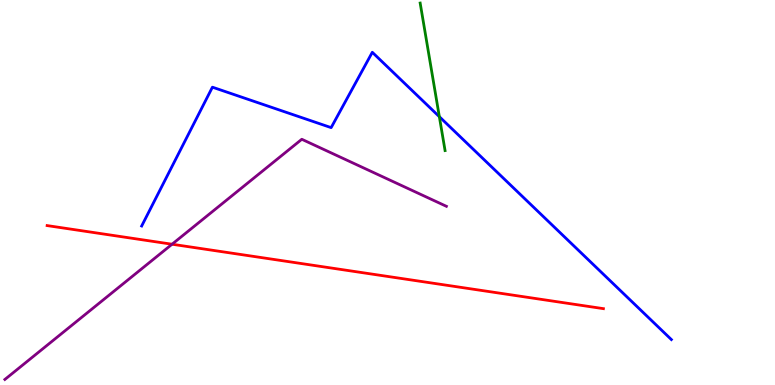[{'lines': ['blue', 'red'], 'intersections': []}, {'lines': ['green', 'red'], 'intersections': []}, {'lines': ['purple', 'red'], 'intersections': [{'x': 2.22, 'y': 3.66}]}, {'lines': ['blue', 'green'], 'intersections': [{'x': 5.67, 'y': 6.97}]}, {'lines': ['blue', 'purple'], 'intersections': []}, {'lines': ['green', 'purple'], 'intersections': []}]